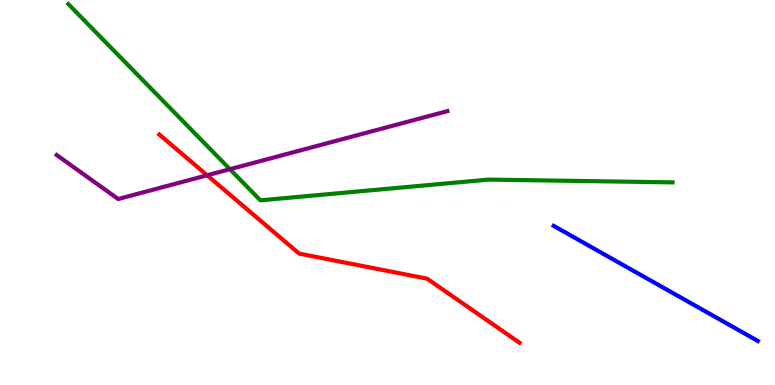[{'lines': ['blue', 'red'], 'intersections': []}, {'lines': ['green', 'red'], 'intersections': []}, {'lines': ['purple', 'red'], 'intersections': [{'x': 2.67, 'y': 5.45}]}, {'lines': ['blue', 'green'], 'intersections': []}, {'lines': ['blue', 'purple'], 'intersections': []}, {'lines': ['green', 'purple'], 'intersections': [{'x': 2.97, 'y': 5.61}]}]